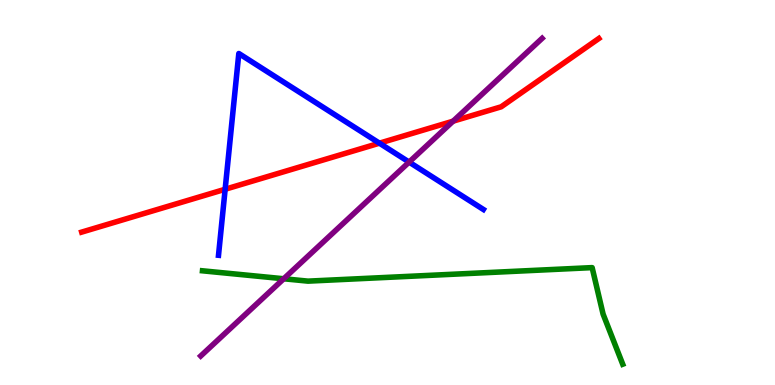[{'lines': ['blue', 'red'], 'intersections': [{'x': 2.91, 'y': 5.08}, {'x': 4.9, 'y': 6.28}]}, {'lines': ['green', 'red'], 'intersections': []}, {'lines': ['purple', 'red'], 'intersections': [{'x': 5.85, 'y': 6.85}]}, {'lines': ['blue', 'green'], 'intersections': []}, {'lines': ['blue', 'purple'], 'intersections': [{'x': 5.28, 'y': 5.79}]}, {'lines': ['green', 'purple'], 'intersections': [{'x': 3.66, 'y': 2.76}]}]